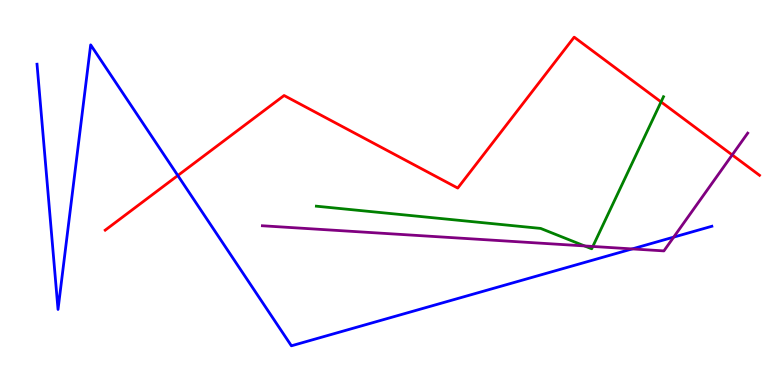[{'lines': ['blue', 'red'], 'intersections': [{'x': 2.29, 'y': 5.44}]}, {'lines': ['green', 'red'], 'intersections': [{'x': 8.53, 'y': 7.35}]}, {'lines': ['purple', 'red'], 'intersections': [{'x': 9.45, 'y': 5.98}]}, {'lines': ['blue', 'green'], 'intersections': []}, {'lines': ['blue', 'purple'], 'intersections': [{'x': 8.16, 'y': 3.53}, {'x': 8.69, 'y': 3.84}]}, {'lines': ['green', 'purple'], 'intersections': [{'x': 7.54, 'y': 3.61}, {'x': 7.65, 'y': 3.6}]}]